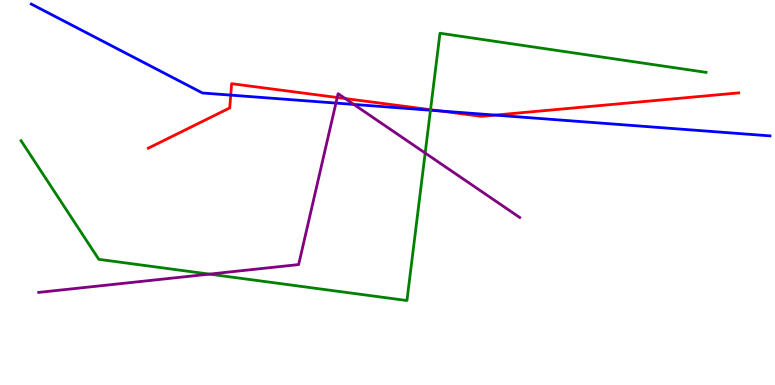[{'lines': ['blue', 'red'], 'intersections': [{'x': 2.98, 'y': 7.53}, {'x': 5.68, 'y': 7.12}, {'x': 6.39, 'y': 7.01}]}, {'lines': ['green', 'red'], 'intersections': [{'x': 5.56, 'y': 7.15}]}, {'lines': ['purple', 'red'], 'intersections': [{'x': 4.35, 'y': 7.47}, {'x': 4.45, 'y': 7.44}]}, {'lines': ['blue', 'green'], 'intersections': [{'x': 5.55, 'y': 7.14}]}, {'lines': ['blue', 'purple'], 'intersections': [{'x': 4.33, 'y': 7.32}, {'x': 4.57, 'y': 7.29}]}, {'lines': ['green', 'purple'], 'intersections': [{'x': 2.7, 'y': 2.88}, {'x': 5.49, 'y': 6.02}]}]